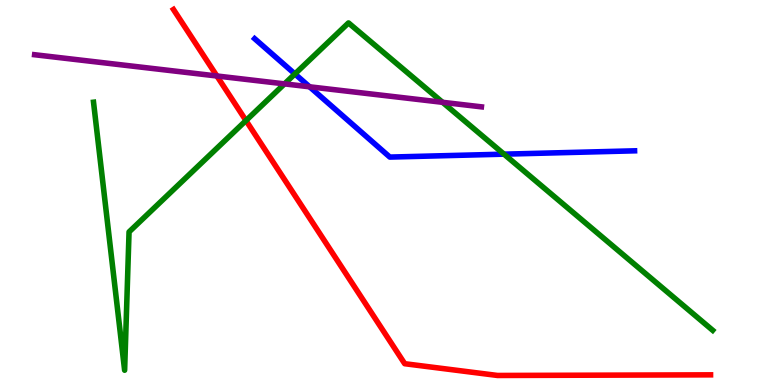[{'lines': ['blue', 'red'], 'intersections': []}, {'lines': ['green', 'red'], 'intersections': [{'x': 3.17, 'y': 6.87}]}, {'lines': ['purple', 'red'], 'intersections': [{'x': 2.8, 'y': 8.03}]}, {'lines': ['blue', 'green'], 'intersections': [{'x': 3.81, 'y': 8.08}, {'x': 6.5, 'y': 6.0}]}, {'lines': ['blue', 'purple'], 'intersections': [{'x': 3.99, 'y': 7.75}]}, {'lines': ['green', 'purple'], 'intersections': [{'x': 3.67, 'y': 7.82}, {'x': 5.71, 'y': 7.34}]}]